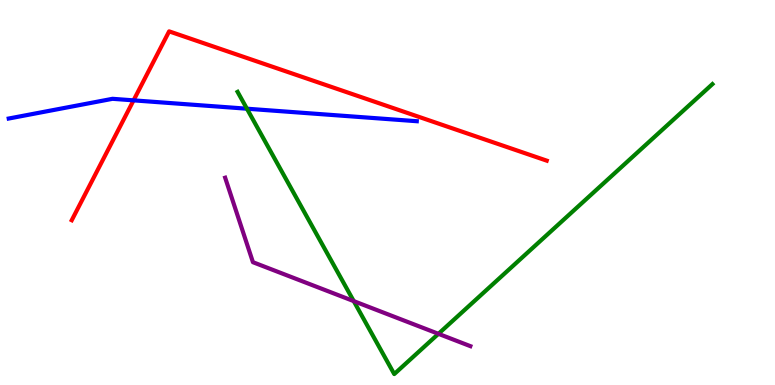[{'lines': ['blue', 'red'], 'intersections': [{'x': 1.72, 'y': 7.39}]}, {'lines': ['green', 'red'], 'intersections': []}, {'lines': ['purple', 'red'], 'intersections': []}, {'lines': ['blue', 'green'], 'intersections': [{'x': 3.19, 'y': 7.18}]}, {'lines': ['blue', 'purple'], 'intersections': []}, {'lines': ['green', 'purple'], 'intersections': [{'x': 4.56, 'y': 2.18}, {'x': 5.66, 'y': 1.33}]}]